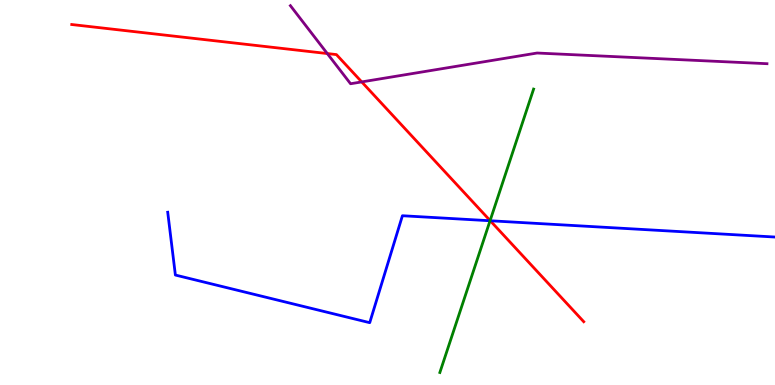[{'lines': ['blue', 'red'], 'intersections': [{'x': 6.33, 'y': 4.27}]}, {'lines': ['green', 'red'], 'intersections': [{'x': 6.32, 'y': 4.27}]}, {'lines': ['purple', 'red'], 'intersections': [{'x': 4.22, 'y': 8.61}, {'x': 4.67, 'y': 7.87}]}, {'lines': ['blue', 'green'], 'intersections': [{'x': 6.32, 'y': 4.27}]}, {'lines': ['blue', 'purple'], 'intersections': []}, {'lines': ['green', 'purple'], 'intersections': []}]